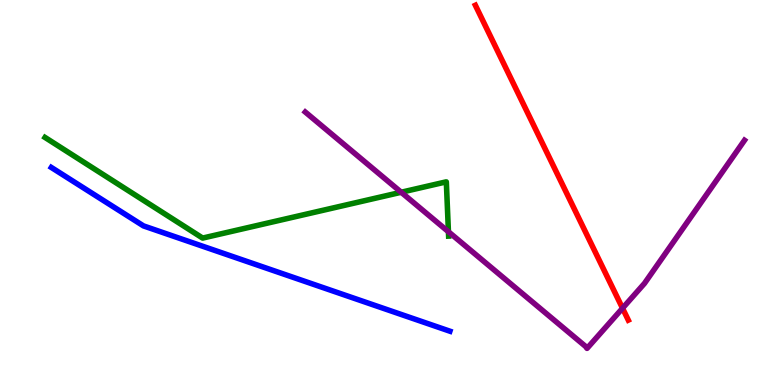[{'lines': ['blue', 'red'], 'intersections': []}, {'lines': ['green', 'red'], 'intersections': []}, {'lines': ['purple', 'red'], 'intersections': [{'x': 8.03, 'y': 1.99}]}, {'lines': ['blue', 'green'], 'intersections': []}, {'lines': ['blue', 'purple'], 'intersections': []}, {'lines': ['green', 'purple'], 'intersections': [{'x': 5.18, 'y': 5.01}, {'x': 5.79, 'y': 3.98}]}]